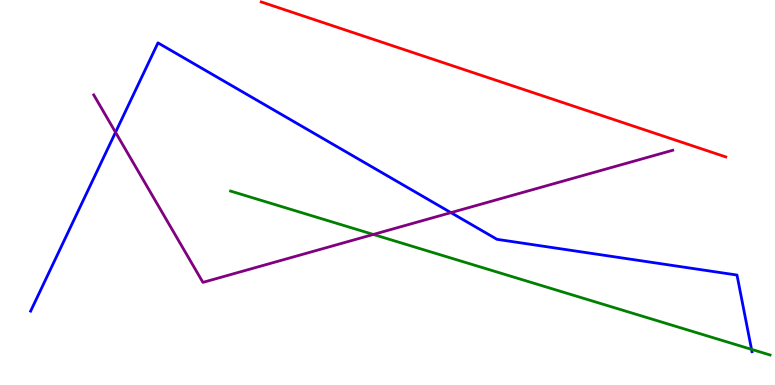[{'lines': ['blue', 'red'], 'intersections': []}, {'lines': ['green', 'red'], 'intersections': []}, {'lines': ['purple', 'red'], 'intersections': []}, {'lines': ['blue', 'green'], 'intersections': [{'x': 9.7, 'y': 0.926}]}, {'lines': ['blue', 'purple'], 'intersections': [{'x': 1.49, 'y': 6.56}, {'x': 5.82, 'y': 4.48}]}, {'lines': ['green', 'purple'], 'intersections': [{'x': 4.82, 'y': 3.91}]}]